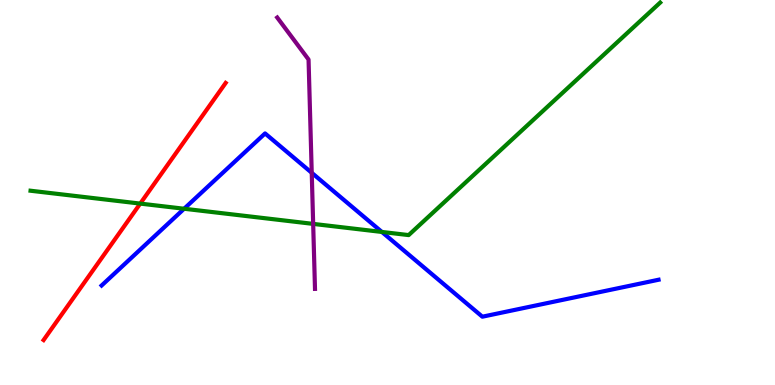[{'lines': ['blue', 'red'], 'intersections': []}, {'lines': ['green', 'red'], 'intersections': [{'x': 1.81, 'y': 4.71}]}, {'lines': ['purple', 'red'], 'intersections': []}, {'lines': ['blue', 'green'], 'intersections': [{'x': 2.38, 'y': 4.58}, {'x': 4.93, 'y': 3.98}]}, {'lines': ['blue', 'purple'], 'intersections': [{'x': 4.02, 'y': 5.51}]}, {'lines': ['green', 'purple'], 'intersections': [{'x': 4.04, 'y': 4.18}]}]